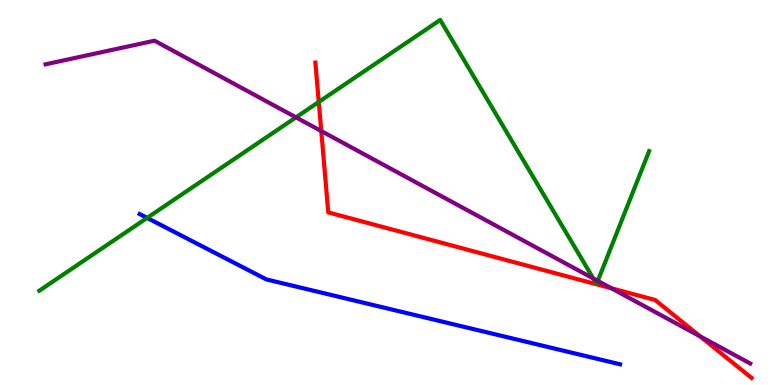[{'lines': ['blue', 'red'], 'intersections': []}, {'lines': ['green', 'red'], 'intersections': [{'x': 4.11, 'y': 7.35}]}, {'lines': ['purple', 'red'], 'intersections': [{'x': 4.15, 'y': 6.6}, {'x': 7.89, 'y': 2.51}, {'x': 9.03, 'y': 1.26}]}, {'lines': ['blue', 'green'], 'intersections': [{'x': 1.9, 'y': 4.34}]}, {'lines': ['blue', 'purple'], 'intersections': []}, {'lines': ['green', 'purple'], 'intersections': [{'x': 3.82, 'y': 6.95}, {'x': 7.66, 'y': 2.77}, {'x': 7.71, 'y': 2.7}]}]